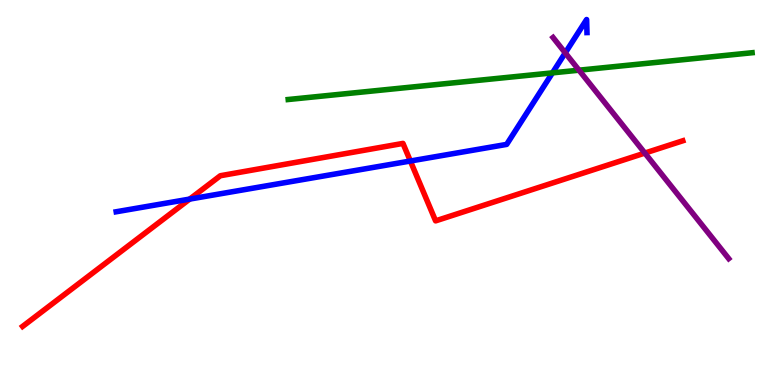[{'lines': ['blue', 'red'], 'intersections': [{'x': 2.45, 'y': 4.83}, {'x': 5.3, 'y': 5.82}]}, {'lines': ['green', 'red'], 'intersections': []}, {'lines': ['purple', 'red'], 'intersections': [{'x': 8.32, 'y': 6.02}]}, {'lines': ['blue', 'green'], 'intersections': [{'x': 7.13, 'y': 8.11}]}, {'lines': ['blue', 'purple'], 'intersections': [{'x': 7.29, 'y': 8.63}]}, {'lines': ['green', 'purple'], 'intersections': [{'x': 7.47, 'y': 8.18}]}]